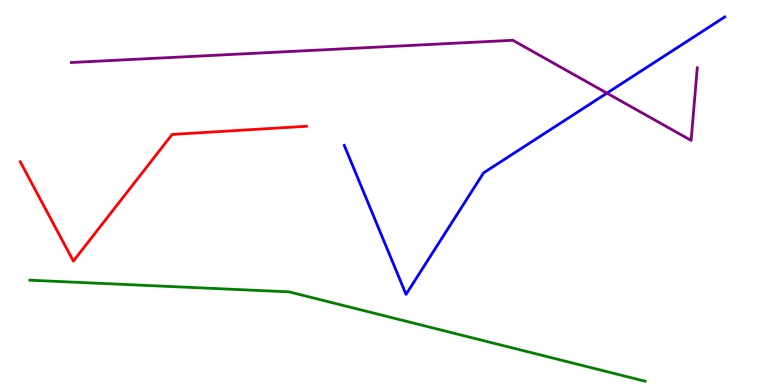[{'lines': ['blue', 'red'], 'intersections': []}, {'lines': ['green', 'red'], 'intersections': []}, {'lines': ['purple', 'red'], 'intersections': []}, {'lines': ['blue', 'green'], 'intersections': []}, {'lines': ['blue', 'purple'], 'intersections': [{'x': 7.83, 'y': 7.58}]}, {'lines': ['green', 'purple'], 'intersections': []}]